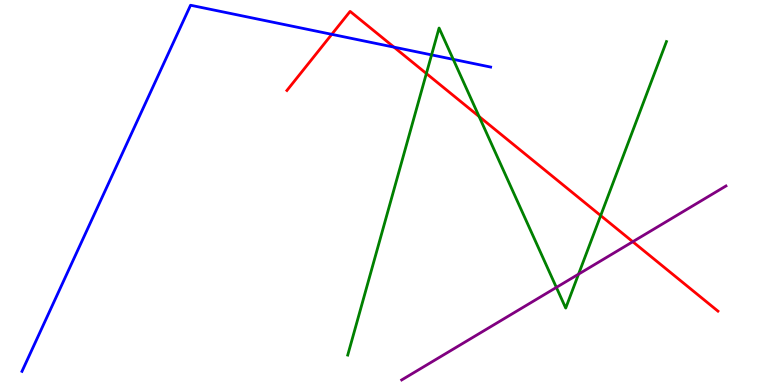[{'lines': ['blue', 'red'], 'intersections': [{'x': 4.28, 'y': 9.11}, {'x': 5.08, 'y': 8.78}]}, {'lines': ['green', 'red'], 'intersections': [{'x': 5.5, 'y': 8.09}, {'x': 6.18, 'y': 6.97}, {'x': 7.75, 'y': 4.4}]}, {'lines': ['purple', 'red'], 'intersections': [{'x': 8.16, 'y': 3.72}]}, {'lines': ['blue', 'green'], 'intersections': [{'x': 5.57, 'y': 8.57}, {'x': 5.85, 'y': 8.46}]}, {'lines': ['blue', 'purple'], 'intersections': []}, {'lines': ['green', 'purple'], 'intersections': [{'x': 7.18, 'y': 2.53}, {'x': 7.47, 'y': 2.88}]}]